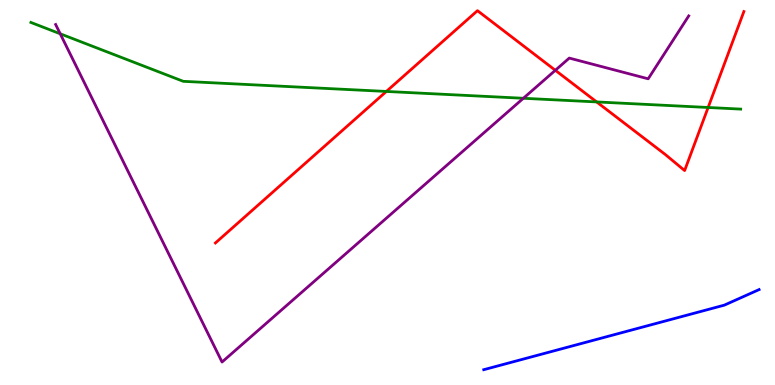[{'lines': ['blue', 'red'], 'intersections': []}, {'lines': ['green', 'red'], 'intersections': [{'x': 4.99, 'y': 7.62}, {'x': 7.7, 'y': 7.35}, {'x': 9.14, 'y': 7.21}]}, {'lines': ['purple', 'red'], 'intersections': [{'x': 7.17, 'y': 8.17}]}, {'lines': ['blue', 'green'], 'intersections': []}, {'lines': ['blue', 'purple'], 'intersections': []}, {'lines': ['green', 'purple'], 'intersections': [{'x': 0.777, 'y': 9.12}, {'x': 6.75, 'y': 7.45}]}]